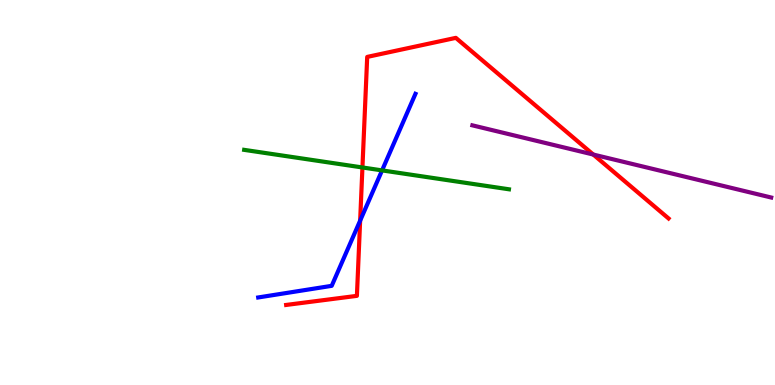[{'lines': ['blue', 'red'], 'intersections': [{'x': 4.65, 'y': 4.27}]}, {'lines': ['green', 'red'], 'intersections': [{'x': 4.68, 'y': 5.65}]}, {'lines': ['purple', 'red'], 'intersections': [{'x': 7.66, 'y': 5.99}]}, {'lines': ['blue', 'green'], 'intersections': [{'x': 4.93, 'y': 5.57}]}, {'lines': ['blue', 'purple'], 'intersections': []}, {'lines': ['green', 'purple'], 'intersections': []}]